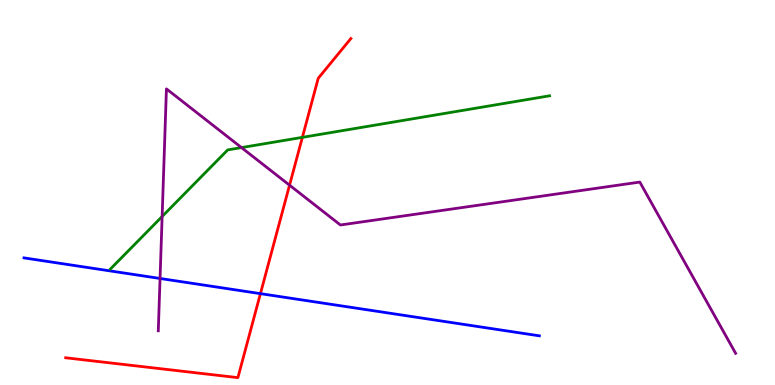[{'lines': ['blue', 'red'], 'intersections': [{'x': 3.36, 'y': 2.37}]}, {'lines': ['green', 'red'], 'intersections': [{'x': 3.9, 'y': 6.43}]}, {'lines': ['purple', 'red'], 'intersections': [{'x': 3.74, 'y': 5.19}]}, {'lines': ['blue', 'green'], 'intersections': []}, {'lines': ['blue', 'purple'], 'intersections': [{'x': 2.07, 'y': 2.77}]}, {'lines': ['green', 'purple'], 'intersections': [{'x': 2.09, 'y': 4.38}, {'x': 3.12, 'y': 6.17}]}]